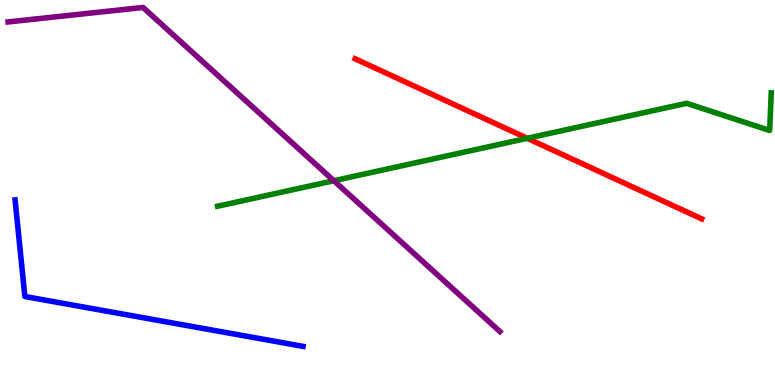[{'lines': ['blue', 'red'], 'intersections': []}, {'lines': ['green', 'red'], 'intersections': [{'x': 6.8, 'y': 6.41}]}, {'lines': ['purple', 'red'], 'intersections': []}, {'lines': ['blue', 'green'], 'intersections': []}, {'lines': ['blue', 'purple'], 'intersections': []}, {'lines': ['green', 'purple'], 'intersections': [{'x': 4.31, 'y': 5.31}]}]